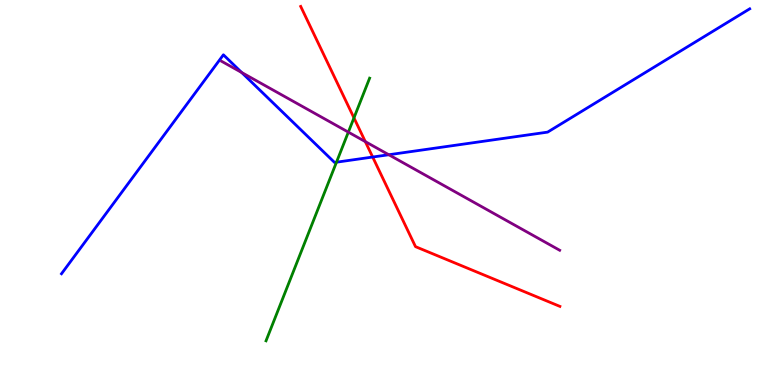[{'lines': ['blue', 'red'], 'intersections': [{'x': 4.81, 'y': 5.92}]}, {'lines': ['green', 'red'], 'intersections': [{'x': 4.57, 'y': 6.94}]}, {'lines': ['purple', 'red'], 'intersections': [{'x': 4.71, 'y': 6.32}]}, {'lines': ['blue', 'green'], 'intersections': [{'x': 4.34, 'y': 5.79}]}, {'lines': ['blue', 'purple'], 'intersections': [{'x': 3.12, 'y': 8.12}, {'x': 5.02, 'y': 5.98}]}, {'lines': ['green', 'purple'], 'intersections': [{'x': 4.49, 'y': 6.57}]}]